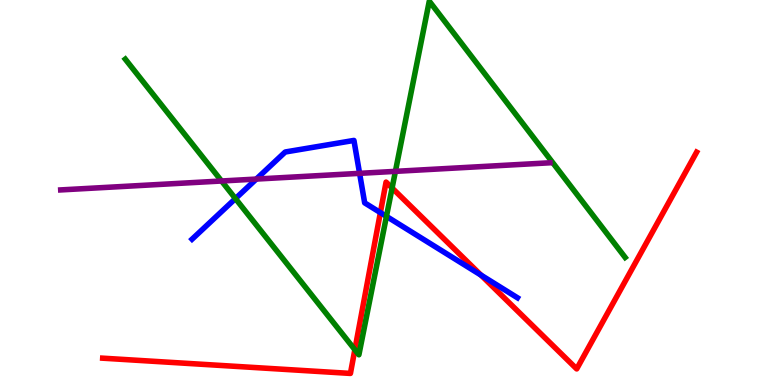[{'lines': ['blue', 'red'], 'intersections': [{'x': 4.91, 'y': 4.48}, {'x': 6.21, 'y': 2.85}]}, {'lines': ['green', 'red'], 'intersections': [{'x': 4.58, 'y': 0.917}, {'x': 5.06, 'y': 5.12}]}, {'lines': ['purple', 'red'], 'intersections': []}, {'lines': ['blue', 'green'], 'intersections': [{'x': 3.04, 'y': 4.84}, {'x': 4.99, 'y': 4.38}]}, {'lines': ['blue', 'purple'], 'intersections': [{'x': 3.31, 'y': 5.35}, {'x': 4.64, 'y': 5.5}]}, {'lines': ['green', 'purple'], 'intersections': [{'x': 2.86, 'y': 5.3}, {'x': 5.1, 'y': 5.55}]}]